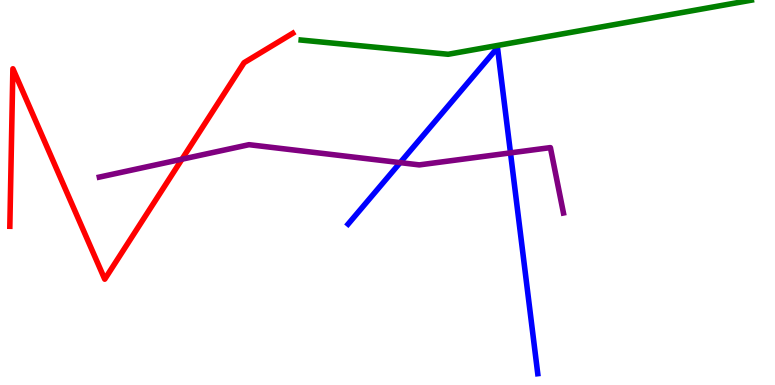[{'lines': ['blue', 'red'], 'intersections': []}, {'lines': ['green', 'red'], 'intersections': []}, {'lines': ['purple', 'red'], 'intersections': [{'x': 2.35, 'y': 5.86}]}, {'lines': ['blue', 'green'], 'intersections': []}, {'lines': ['blue', 'purple'], 'intersections': [{'x': 5.16, 'y': 5.78}, {'x': 6.59, 'y': 6.03}]}, {'lines': ['green', 'purple'], 'intersections': []}]